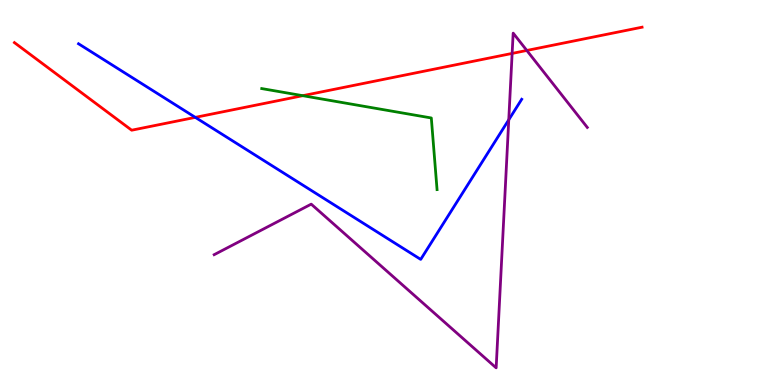[{'lines': ['blue', 'red'], 'intersections': [{'x': 2.52, 'y': 6.95}]}, {'lines': ['green', 'red'], 'intersections': [{'x': 3.91, 'y': 7.51}]}, {'lines': ['purple', 'red'], 'intersections': [{'x': 6.61, 'y': 8.61}, {'x': 6.8, 'y': 8.69}]}, {'lines': ['blue', 'green'], 'intersections': []}, {'lines': ['blue', 'purple'], 'intersections': [{'x': 6.56, 'y': 6.89}]}, {'lines': ['green', 'purple'], 'intersections': []}]